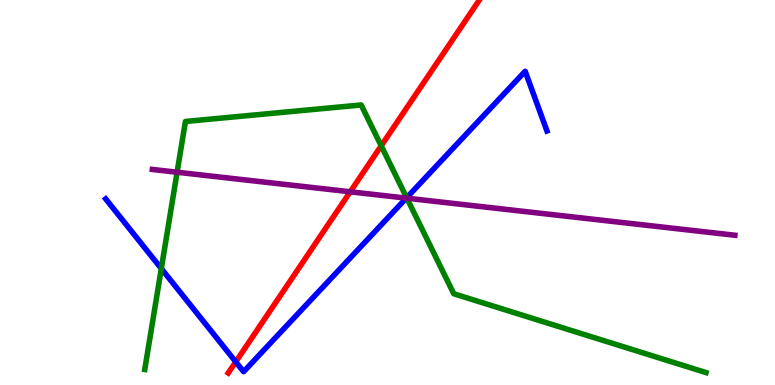[{'lines': ['blue', 'red'], 'intersections': [{'x': 3.04, 'y': 0.602}]}, {'lines': ['green', 'red'], 'intersections': [{'x': 4.92, 'y': 6.21}]}, {'lines': ['purple', 'red'], 'intersections': [{'x': 4.52, 'y': 5.02}]}, {'lines': ['blue', 'green'], 'intersections': [{'x': 2.08, 'y': 3.02}, {'x': 5.25, 'y': 4.86}]}, {'lines': ['blue', 'purple'], 'intersections': [{'x': 5.24, 'y': 4.85}]}, {'lines': ['green', 'purple'], 'intersections': [{'x': 2.29, 'y': 5.53}, {'x': 5.25, 'y': 4.85}]}]